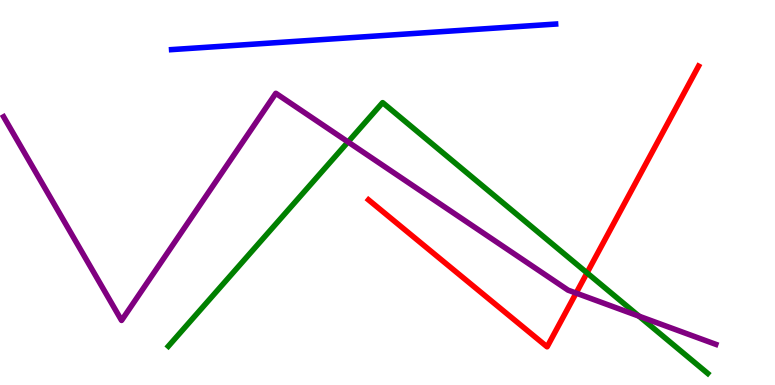[{'lines': ['blue', 'red'], 'intersections': []}, {'lines': ['green', 'red'], 'intersections': [{'x': 7.57, 'y': 2.91}]}, {'lines': ['purple', 'red'], 'intersections': [{'x': 7.43, 'y': 2.39}]}, {'lines': ['blue', 'green'], 'intersections': []}, {'lines': ['blue', 'purple'], 'intersections': []}, {'lines': ['green', 'purple'], 'intersections': [{'x': 4.49, 'y': 6.31}, {'x': 8.25, 'y': 1.79}]}]